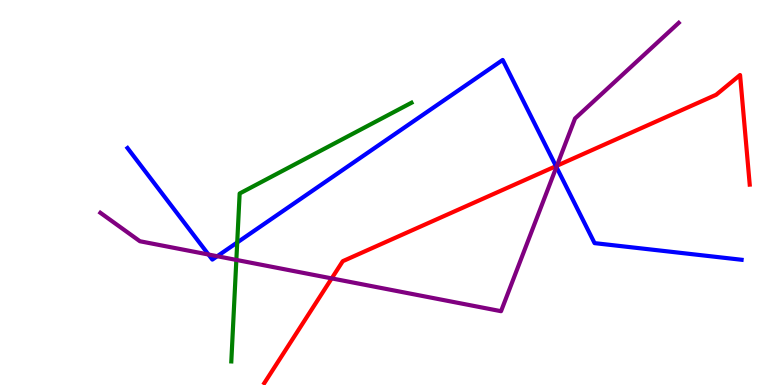[{'lines': ['blue', 'red'], 'intersections': [{'x': 7.17, 'y': 5.68}]}, {'lines': ['green', 'red'], 'intersections': []}, {'lines': ['purple', 'red'], 'intersections': [{'x': 4.28, 'y': 2.77}, {'x': 7.19, 'y': 5.69}]}, {'lines': ['blue', 'green'], 'intersections': [{'x': 3.06, 'y': 3.7}]}, {'lines': ['blue', 'purple'], 'intersections': [{'x': 2.69, 'y': 3.39}, {'x': 2.8, 'y': 3.34}, {'x': 7.18, 'y': 5.66}]}, {'lines': ['green', 'purple'], 'intersections': [{'x': 3.05, 'y': 3.25}]}]